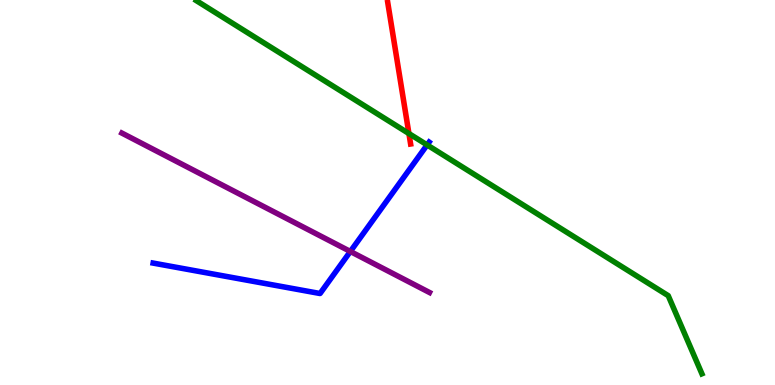[{'lines': ['blue', 'red'], 'intersections': []}, {'lines': ['green', 'red'], 'intersections': [{'x': 5.28, 'y': 6.53}]}, {'lines': ['purple', 'red'], 'intersections': []}, {'lines': ['blue', 'green'], 'intersections': [{'x': 5.51, 'y': 6.24}]}, {'lines': ['blue', 'purple'], 'intersections': [{'x': 4.52, 'y': 3.47}]}, {'lines': ['green', 'purple'], 'intersections': []}]